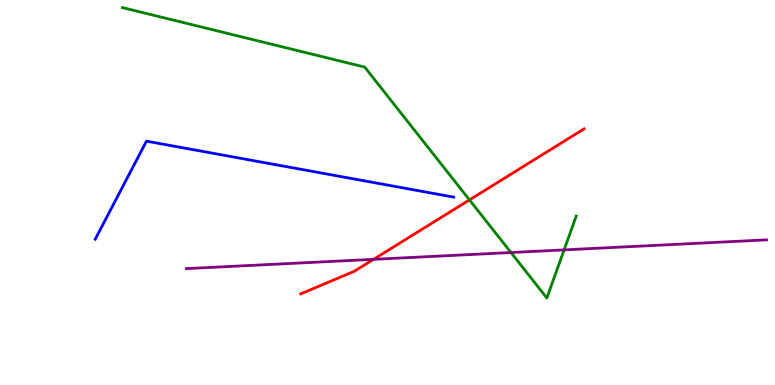[{'lines': ['blue', 'red'], 'intersections': []}, {'lines': ['green', 'red'], 'intersections': [{'x': 6.06, 'y': 4.81}]}, {'lines': ['purple', 'red'], 'intersections': [{'x': 4.82, 'y': 3.26}]}, {'lines': ['blue', 'green'], 'intersections': []}, {'lines': ['blue', 'purple'], 'intersections': []}, {'lines': ['green', 'purple'], 'intersections': [{'x': 6.59, 'y': 3.44}, {'x': 7.28, 'y': 3.51}]}]